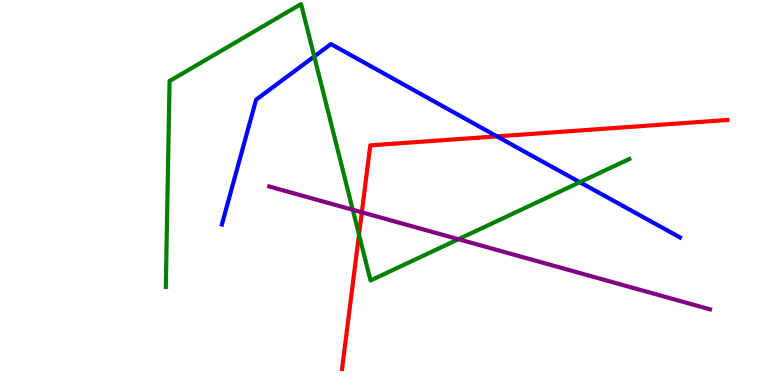[{'lines': ['blue', 'red'], 'intersections': [{'x': 6.41, 'y': 6.46}]}, {'lines': ['green', 'red'], 'intersections': [{'x': 4.63, 'y': 3.91}]}, {'lines': ['purple', 'red'], 'intersections': [{'x': 4.67, 'y': 4.49}]}, {'lines': ['blue', 'green'], 'intersections': [{'x': 4.05, 'y': 8.53}, {'x': 7.48, 'y': 5.27}]}, {'lines': ['blue', 'purple'], 'intersections': []}, {'lines': ['green', 'purple'], 'intersections': [{'x': 4.55, 'y': 4.55}, {'x': 5.92, 'y': 3.79}]}]